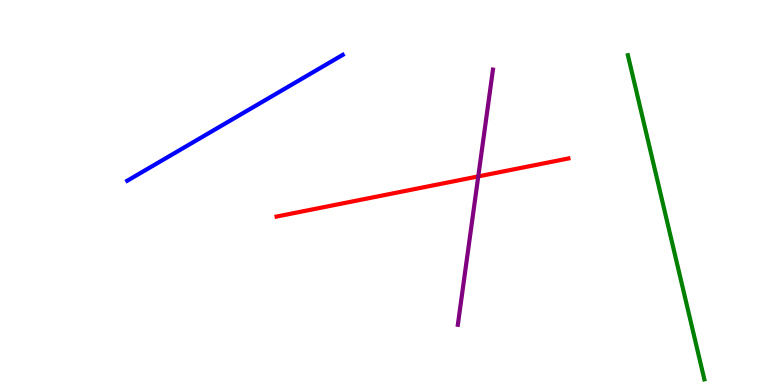[{'lines': ['blue', 'red'], 'intersections': []}, {'lines': ['green', 'red'], 'intersections': []}, {'lines': ['purple', 'red'], 'intersections': [{'x': 6.17, 'y': 5.42}]}, {'lines': ['blue', 'green'], 'intersections': []}, {'lines': ['blue', 'purple'], 'intersections': []}, {'lines': ['green', 'purple'], 'intersections': []}]